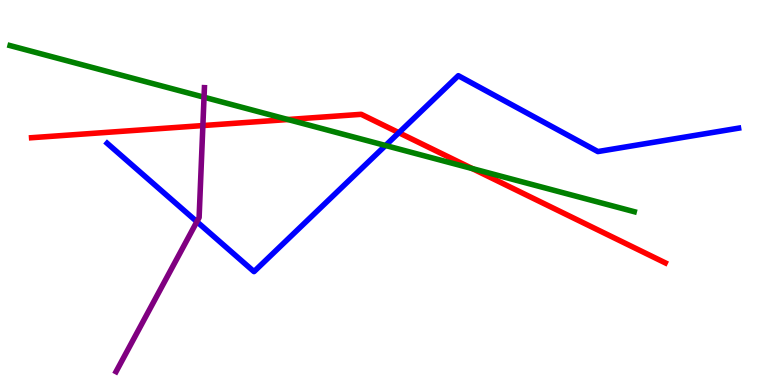[{'lines': ['blue', 'red'], 'intersections': [{'x': 5.15, 'y': 6.55}]}, {'lines': ['green', 'red'], 'intersections': [{'x': 3.71, 'y': 6.9}, {'x': 6.09, 'y': 5.62}]}, {'lines': ['purple', 'red'], 'intersections': [{'x': 2.62, 'y': 6.74}]}, {'lines': ['blue', 'green'], 'intersections': [{'x': 4.97, 'y': 6.22}]}, {'lines': ['blue', 'purple'], 'intersections': [{'x': 2.54, 'y': 4.24}]}, {'lines': ['green', 'purple'], 'intersections': [{'x': 2.63, 'y': 7.48}]}]